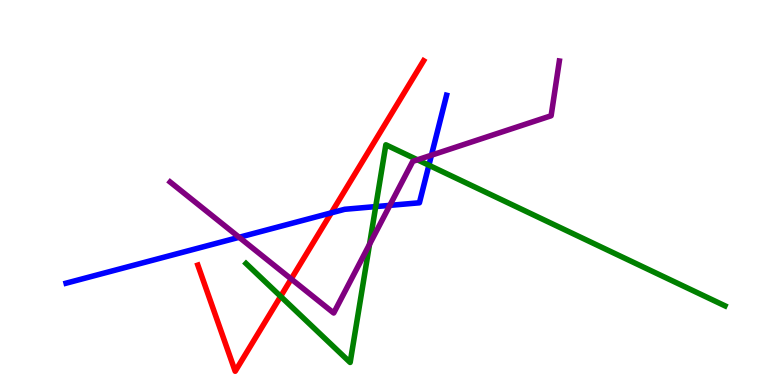[{'lines': ['blue', 'red'], 'intersections': [{'x': 4.28, 'y': 4.47}]}, {'lines': ['green', 'red'], 'intersections': [{'x': 3.62, 'y': 2.3}]}, {'lines': ['purple', 'red'], 'intersections': [{'x': 3.76, 'y': 2.75}]}, {'lines': ['blue', 'green'], 'intersections': [{'x': 4.85, 'y': 4.63}, {'x': 5.53, 'y': 5.71}]}, {'lines': ['blue', 'purple'], 'intersections': [{'x': 3.09, 'y': 3.84}, {'x': 5.03, 'y': 4.67}, {'x': 5.57, 'y': 5.97}]}, {'lines': ['green', 'purple'], 'intersections': [{'x': 4.77, 'y': 3.65}, {'x': 5.39, 'y': 5.85}]}]